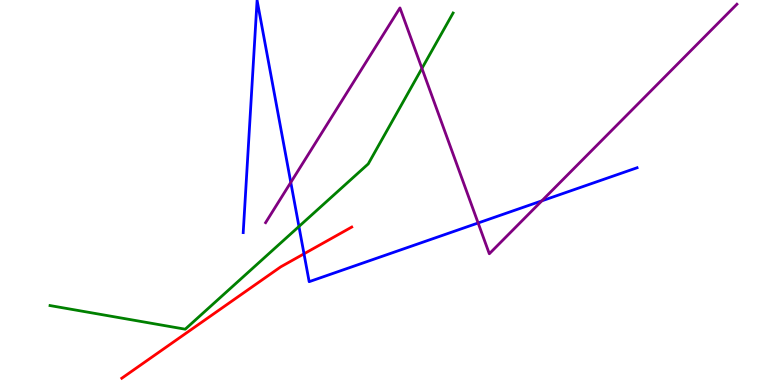[{'lines': ['blue', 'red'], 'intersections': [{'x': 3.92, 'y': 3.41}]}, {'lines': ['green', 'red'], 'intersections': []}, {'lines': ['purple', 'red'], 'intersections': []}, {'lines': ['blue', 'green'], 'intersections': [{'x': 3.86, 'y': 4.12}]}, {'lines': ['blue', 'purple'], 'intersections': [{'x': 3.75, 'y': 5.26}, {'x': 6.17, 'y': 4.21}, {'x': 6.99, 'y': 4.78}]}, {'lines': ['green', 'purple'], 'intersections': [{'x': 5.44, 'y': 8.22}]}]